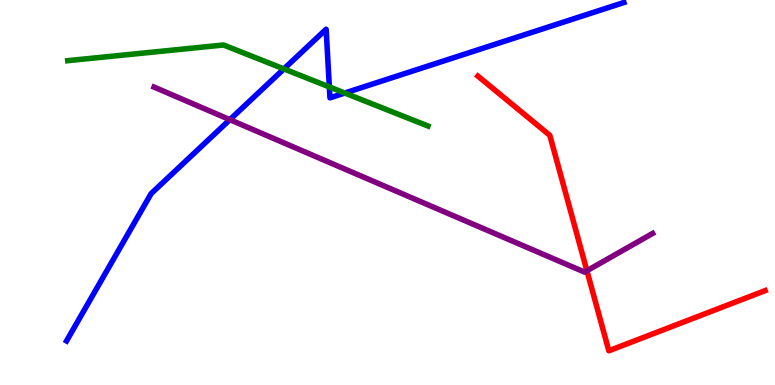[{'lines': ['blue', 'red'], 'intersections': []}, {'lines': ['green', 'red'], 'intersections': []}, {'lines': ['purple', 'red'], 'intersections': [{'x': 7.57, 'y': 2.97}]}, {'lines': ['blue', 'green'], 'intersections': [{'x': 3.66, 'y': 8.21}, {'x': 4.25, 'y': 7.74}, {'x': 4.45, 'y': 7.58}]}, {'lines': ['blue', 'purple'], 'intersections': [{'x': 2.97, 'y': 6.89}]}, {'lines': ['green', 'purple'], 'intersections': []}]